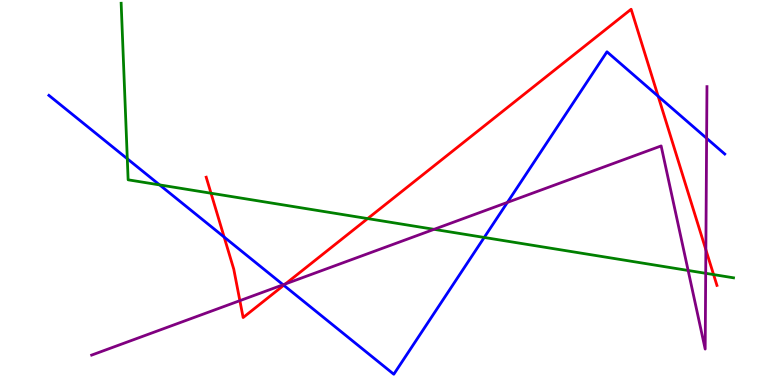[{'lines': ['blue', 'red'], 'intersections': [{'x': 2.89, 'y': 3.84}, {'x': 3.66, 'y': 2.59}, {'x': 8.49, 'y': 7.5}]}, {'lines': ['green', 'red'], 'intersections': [{'x': 2.72, 'y': 4.98}, {'x': 4.74, 'y': 4.32}, {'x': 9.21, 'y': 2.87}]}, {'lines': ['purple', 'red'], 'intersections': [{'x': 3.1, 'y': 2.19}, {'x': 3.68, 'y': 2.63}, {'x': 9.11, 'y': 3.51}]}, {'lines': ['blue', 'green'], 'intersections': [{'x': 1.64, 'y': 5.88}, {'x': 2.06, 'y': 5.2}, {'x': 6.25, 'y': 3.83}]}, {'lines': ['blue', 'purple'], 'intersections': [{'x': 3.65, 'y': 2.6}, {'x': 6.55, 'y': 4.74}, {'x': 9.12, 'y': 6.41}]}, {'lines': ['green', 'purple'], 'intersections': [{'x': 5.6, 'y': 4.04}, {'x': 8.88, 'y': 2.97}, {'x': 9.11, 'y': 2.9}]}]